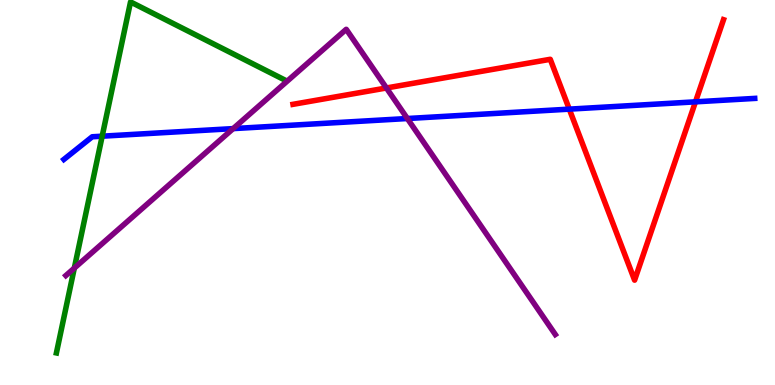[{'lines': ['blue', 'red'], 'intersections': [{'x': 7.35, 'y': 7.17}, {'x': 8.97, 'y': 7.35}]}, {'lines': ['green', 'red'], 'intersections': []}, {'lines': ['purple', 'red'], 'intersections': [{'x': 4.99, 'y': 7.71}]}, {'lines': ['blue', 'green'], 'intersections': [{'x': 1.32, 'y': 6.46}]}, {'lines': ['blue', 'purple'], 'intersections': [{'x': 3.01, 'y': 6.66}, {'x': 5.26, 'y': 6.92}]}, {'lines': ['green', 'purple'], 'intersections': [{'x': 0.959, 'y': 3.04}]}]